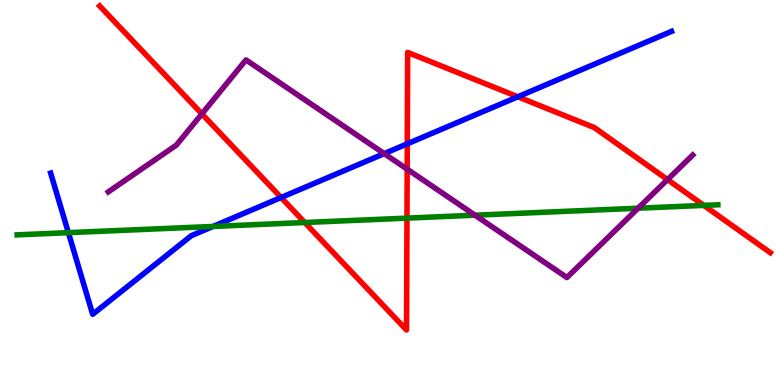[{'lines': ['blue', 'red'], 'intersections': [{'x': 3.63, 'y': 4.87}, {'x': 5.26, 'y': 6.26}, {'x': 6.68, 'y': 7.49}]}, {'lines': ['green', 'red'], 'intersections': [{'x': 3.93, 'y': 4.22}, {'x': 5.25, 'y': 4.33}, {'x': 9.08, 'y': 4.67}]}, {'lines': ['purple', 'red'], 'intersections': [{'x': 2.6, 'y': 7.04}, {'x': 5.25, 'y': 5.61}, {'x': 8.61, 'y': 5.34}]}, {'lines': ['blue', 'green'], 'intersections': [{'x': 0.882, 'y': 3.96}, {'x': 2.75, 'y': 4.12}]}, {'lines': ['blue', 'purple'], 'intersections': [{'x': 4.96, 'y': 6.01}]}, {'lines': ['green', 'purple'], 'intersections': [{'x': 6.13, 'y': 4.41}, {'x': 8.23, 'y': 4.59}]}]